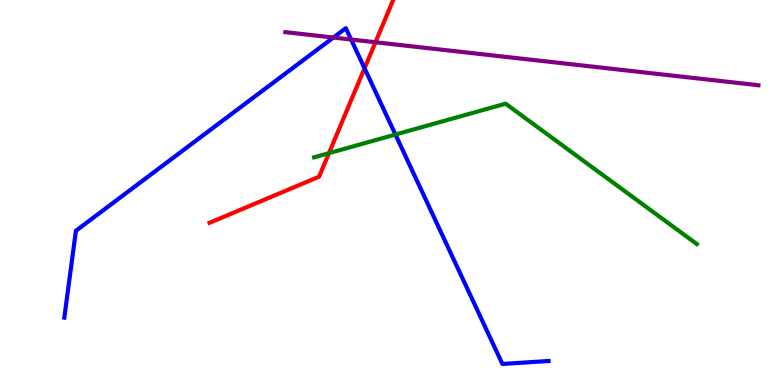[{'lines': ['blue', 'red'], 'intersections': [{'x': 4.7, 'y': 8.23}]}, {'lines': ['green', 'red'], 'intersections': [{'x': 4.24, 'y': 6.02}]}, {'lines': ['purple', 'red'], 'intersections': [{'x': 4.84, 'y': 8.9}]}, {'lines': ['blue', 'green'], 'intersections': [{'x': 5.1, 'y': 6.51}]}, {'lines': ['blue', 'purple'], 'intersections': [{'x': 4.3, 'y': 9.03}, {'x': 4.53, 'y': 8.97}]}, {'lines': ['green', 'purple'], 'intersections': []}]